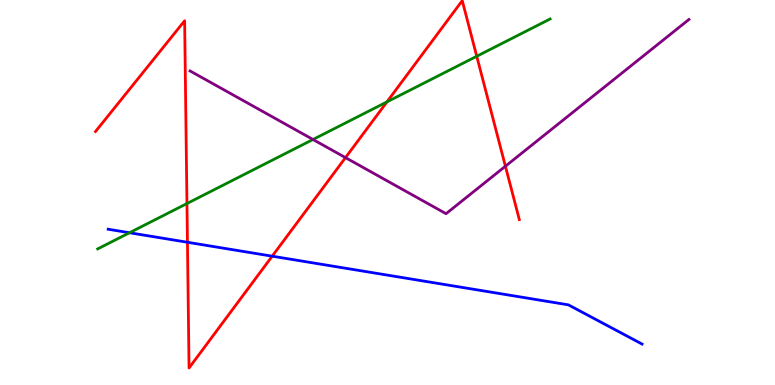[{'lines': ['blue', 'red'], 'intersections': [{'x': 2.42, 'y': 3.71}, {'x': 3.51, 'y': 3.35}]}, {'lines': ['green', 'red'], 'intersections': [{'x': 2.41, 'y': 4.71}, {'x': 4.99, 'y': 7.35}, {'x': 6.15, 'y': 8.54}]}, {'lines': ['purple', 'red'], 'intersections': [{'x': 4.46, 'y': 5.91}, {'x': 6.52, 'y': 5.68}]}, {'lines': ['blue', 'green'], 'intersections': [{'x': 1.67, 'y': 3.95}]}, {'lines': ['blue', 'purple'], 'intersections': []}, {'lines': ['green', 'purple'], 'intersections': [{'x': 4.04, 'y': 6.38}]}]